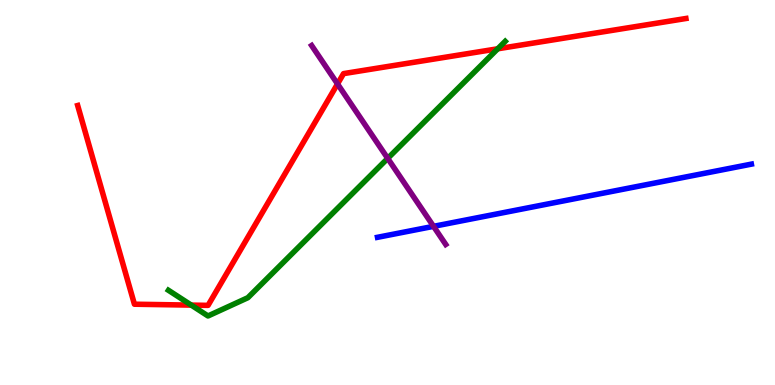[{'lines': ['blue', 'red'], 'intersections': []}, {'lines': ['green', 'red'], 'intersections': [{'x': 2.47, 'y': 2.07}, {'x': 6.42, 'y': 8.73}]}, {'lines': ['purple', 'red'], 'intersections': [{'x': 4.36, 'y': 7.82}]}, {'lines': ['blue', 'green'], 'intersections': []}, {'lines': ['blue', 'purple'], 'intersections': [{'x': 5.59, 'y': 4.12}]}, {'lines': ['green', 'purple'], 'intersections': [{'x': 5.0, 'y': 5.89}]}]